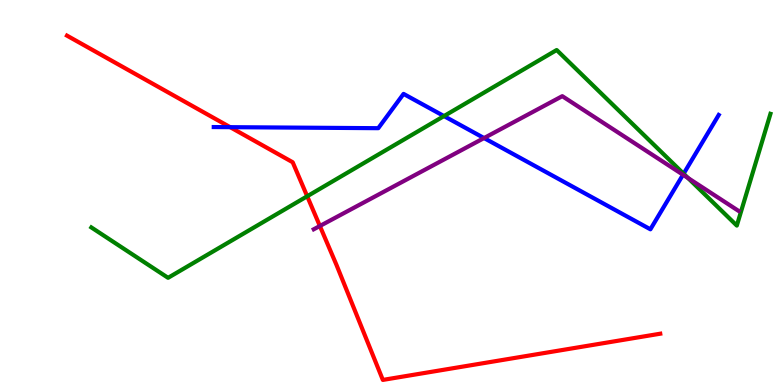[{'lines': ['blue', 'red'], 'intersections': [{'x': 2.97, 'y': 6.7}]}, {'lines': ['green', 'red'], 'intersections': [{'x': 3.96, 'y': 4.9}]}, {'lines': ['purple', 'red'], 'intersections': [{'x': 4.13, 'y': 4.13}]}, {'lines': ['blue', 'green'], 'intersections': [{'x': 5.73, 'y': 6.98}, {'x': 8.82, 'y': 5.49}]}, {'lines': ['blue', 'purple'], 'intersections': [{'x': 6.25, 'y': 6.41}, {'x': 8.81, 'y': 5.46}]}, {'lines': ['green', 'purple'], 'intersections': [{'x': 8.88, 'y': 5.38}]}]